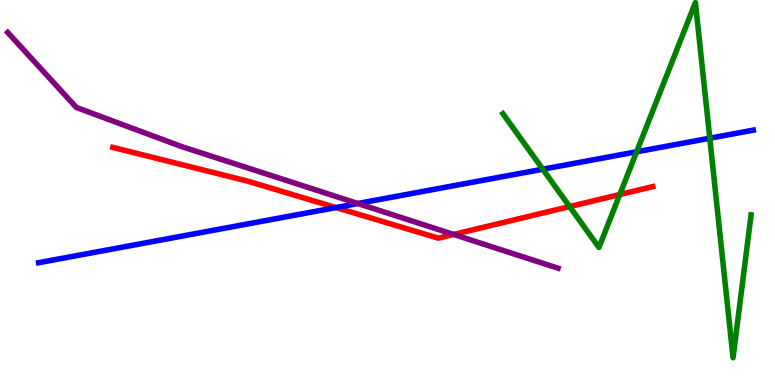[{'lines': ['blue', 'red'], 'intersections': [{'x': 4.33, 'y': 4.61}]}, {'lines': ['green', 'red'], 'intersections': [{'x': 7.35, 'y': 4.63}, {'x': 8.0, 'y': 4.95}]}, {'lines': ['purple', 'red'], 'intersections': [{'x': 5.85, 'y': 3.91}]}, {'lines': ['blue', 'green'], 'intersections': [{'x': 7.0, 'y': 5.61}, {'x': 8.21, 'y': 6.06}, {'x': 9.16, 'y': 6.41}]}, {'lines': ['blue', 'purple'], 'intersections': [{'x': 4.62, 'y': 4.71}]}, {'lines': ['green', 'purple'], 'intersections': []}]